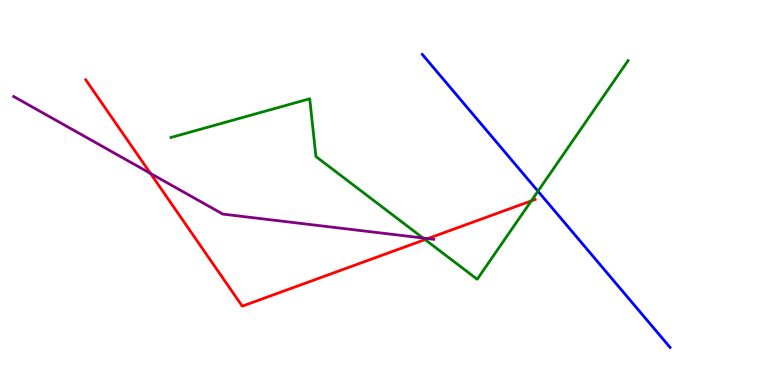[{'lines': ['blue', 'red'], 'intersections': []}, {'lines': ['green', 'red'], 'intersections': [{'x': 5.48, 'y': 3.78}, {'x': 6.86, 'y': 4.78}]}, {'lines': ['purple', 'red'], 'intersections': [{'x': 1.94, 'y': 5.5}, {'x': 5.52, 'y': 3.8}]}, {'lines': ['blue', 'green'], 'intersections': [{'x': 6.94, 'y': 5.03}]}, {'lines': ['blue', 'purple'], 'intersections': []}, {'lines': ['green', 'purple'], 'intersections': [{'x': 5.46, 'y': 3.82}]}]